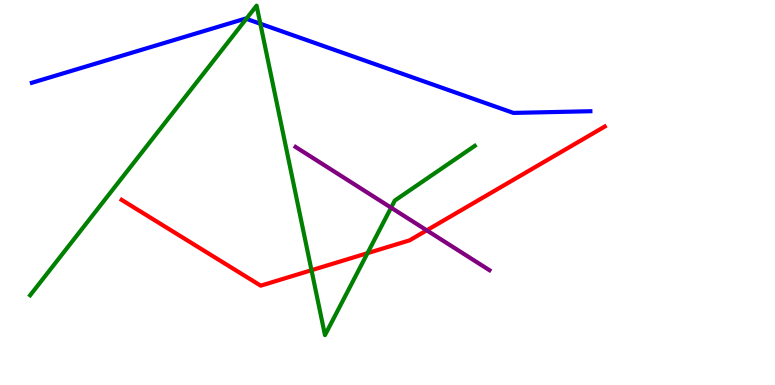[{'lines': ['blue', 'red'], 'intersections': []}, {'lines': ['green', 'red'], 'intersections': [{'x': 4.02, 'y': 2.98}, {'x': 4.74, 'y': 3.42}]}, {'lines': ['purple', 'red'], 'intersections': [{'x': 5.51, 'y': 4.02}]}, {'lines': ['blue', 'green'], 'intersections': [{'x': 3.18, 'y': 9.51}, {'x': 3.36, 'y': 9.38}]}, {'lines': ['blue', 'purple'], 'intersections': []}, {'lines': ['green', 'purple'], 'intersections': [{'x': 5.05, 'y': 4.61}]}]